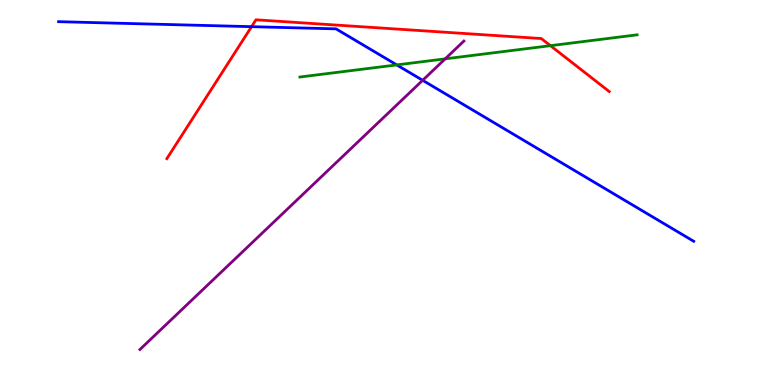[{'lines': ['blue', 'red'], 'intersections': [{'x': 3.25, 'y': 9.31}]}, {'lines': ['green', 'red'], 'intersections': [{'x': 7.1, 'y': 8.81}]}, {'lines': ['purple', 'red'], 'intersections': []}, {'lines': ['blue', 'green'], 'intersections': [{'x': 5.12, 'y': 8.31}]}, {'lines': ['blue', 'purple'], 'intersections': [{'x': 5.45, 'y': 7.91}]}, {'lines': ['green', 'purple'], 'intersections': [{'x': 5.74, 'y': 8.47}]}]